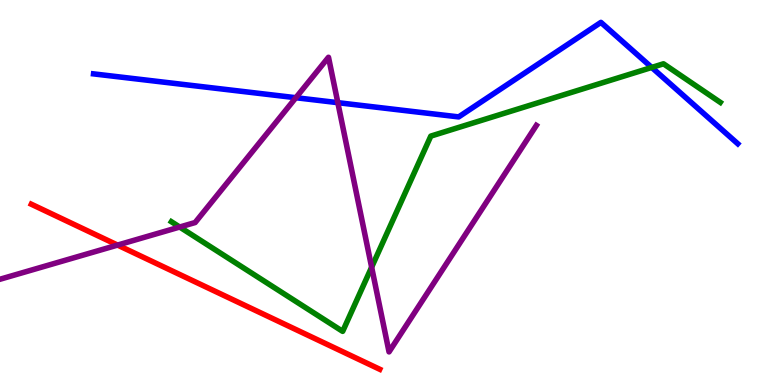[{'lines': ['blue', 'red'], 'intersections': []}, {'lines': ['green', 'red'], 'intersections': []}, {'lines': ['purple', 'red'], 'intersections': [{'x': 1.52, 'y': 3.63}]}, {'lines': ['blue', 'green'], 'intersections': [{'x': 8.41, 'y': 8.25}]}, {'lines': ['blue', 'purple'], 'intersections': [{'x': 3.82, 'y': 7.46}, {'x': 4.36, 'y': 7.33}]}, {'lines': ['green', 'purple'], 'intersections': [{'x': 2.32, 'y': 4.1}, {'x': 4.8, 'y': 3.06}]}]